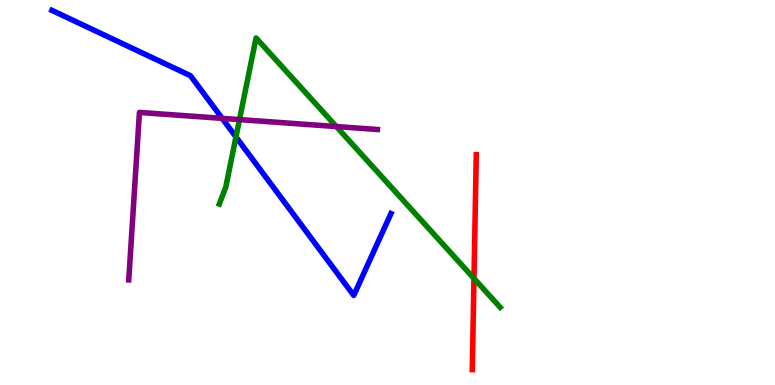[{'lines': ['blue', 'red'], 'intersections': []}, {'lines': ['green', 'red'], 'intersections': [{'x': 6.12, 'y': 2.77}]}, {'lines': ['purple', 'red'], 'intersections': []}, {'lines': ['blue', 'green'], 'intersections': [{'x': 3.04, 'y': 6.44}]}, {'lines': ['blue', 'purple'], 'intersections': [{'x': 2.87, 'y': 6.93}]}, {'lines': ['green', 'purple'], 'intersections': [{'x': 3.09, 'y': 6.89}, {'x': 4.34, 'y': 6.71}]}]